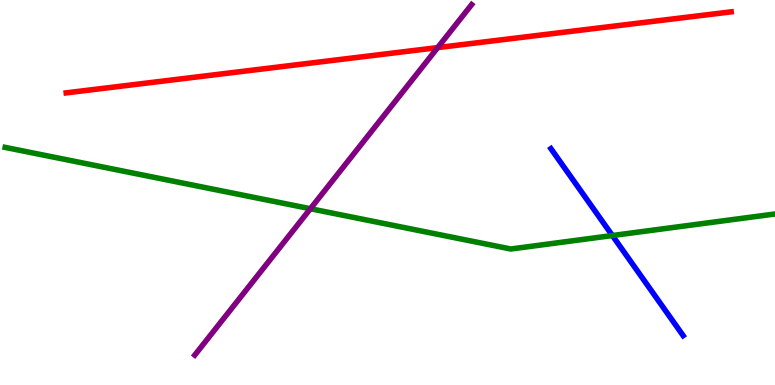[{'lines': ['blue', 'red'], 'intersections': []}, {'lines': ['green', 'red'], 'intersections': []}, {'lines': ['purple', 'red'], 'intersections': [{'x': 5.65, 'y': 8.76}]}, {'lines': ['blue', 'green'], 'intersections': [{'x': 7.9, 'y': 3.88}]}, {'lines': ['blue', 'purple'], 'intersections': []}, {'lines': ['green', 'purple'], 'intersections': [{'x': 4.01, 'y': 4.58}]}]